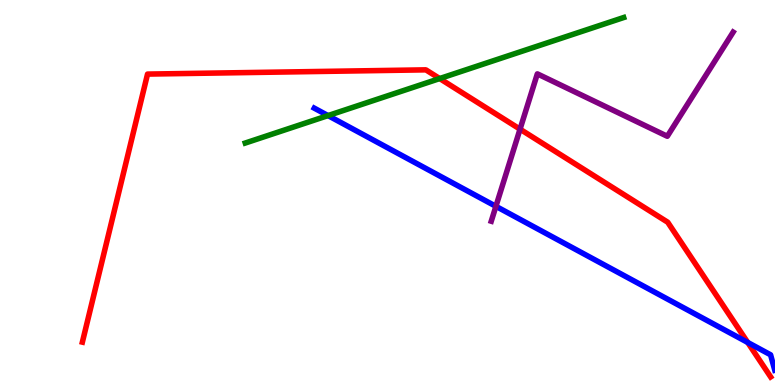[{'lines': ['blue', 'red'], 'intersections': [{'x': 9.65, 'y': 1.11}]}, {'lines': ['green', 'red'], 'intersections': [{'x': 5.67, 'y': 7.96}]}, {'lines': ['purple', 'red'], 'intersections': [{'x': 6.71, 'y': 6.64}]}, {'lines': ['blue', 'green'], 'intersections': [{'x': 4.23, 'y': 7.0}]}, {'lines': ['blue', 'purple'], 'intersections': [{'x': 6.4, 'y': 4.64}]}, {'lines': ['green', 'purple'], 'intersections': []}]